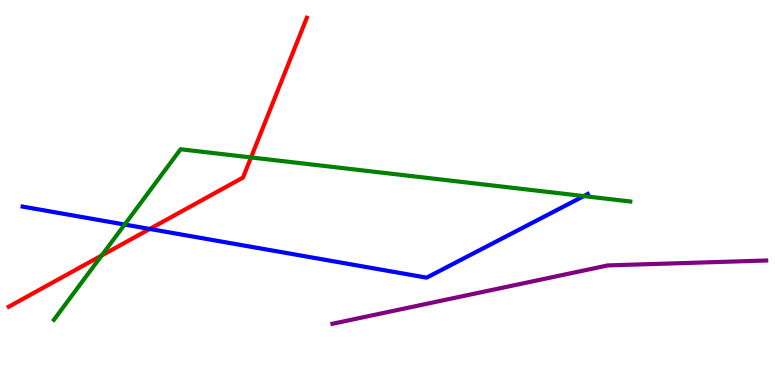[{'lines': ['blue', 'red'], 'intersections': [{'x': 1.93, 'y': 4.05}]}, {'lines': ['green', 'red'], 'intersections': [{'x': 1.31, 'y': 3.36}, {'x': 3.24, 'y': 5.91}]}, {'lines': ['purple', 'red'], 'intersections': []}, {'lines': ['blue', 'green'], 'intersections': [{'x': 1.61, 'y': 4.17}, {'x': 7.53, 'y': 4.91}]}, {'lines': ['blue', 'purple'], 'intersections': []}, {'lines': ['green', 'purple'], 'intersections': []}]